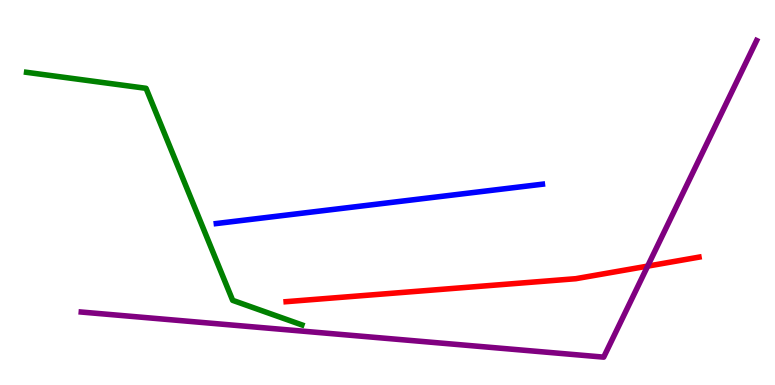[{'lines': ['blue', 'red'], 'intersections': []}, {'lines': ['green', 'red'], 'intersections': []}, {'lines': ['purple', 'red'], 'intersections': [{'x': 8.36, 'y': 3.09}]}, {'lines': ['blue', 'green'], 'intersections': []}, {'lines': ['blue', 'purple'], 'intersections': []}, {'lines': ['green', 'purple'], 'intersections': []}]